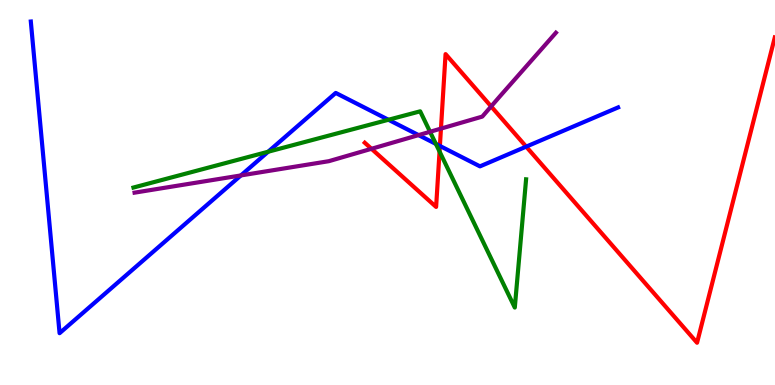[{'lines': ['blue', 'red'], 'intersections': [{'x': 5.68, 'y': 6.21}, {'x': 6.79, 'y': 6.19}]}, {'lines': ['green', 'red'], 'intersections': [{'x': 5.67, 'y': 6.06}]}, {'lines': ['purple', 'red'], 'intersections': [{'x': 4.79, 'y': 6.14}, {'x': 5.69, 'y': 6.66}, {'x': 6.34, 'y': 7.24}]}, {'lines': ['blue', 'green'], 'intersections': [{'x': 3.46, 'y': 6.06}, {'x': 5.01, 'y': 6.89}, {'x': 5.62, 'y': 6.26}]}, {'lines': ['blue', 'purple'], 'intersections': [{'x': 3.11, 'y': 5.44}, {'x': 5.4, 'y': 6.49}]}, {'lines': ['green', 'purple'], 'intersections': [{'x': 5.55, 'y': 6.58}]}]